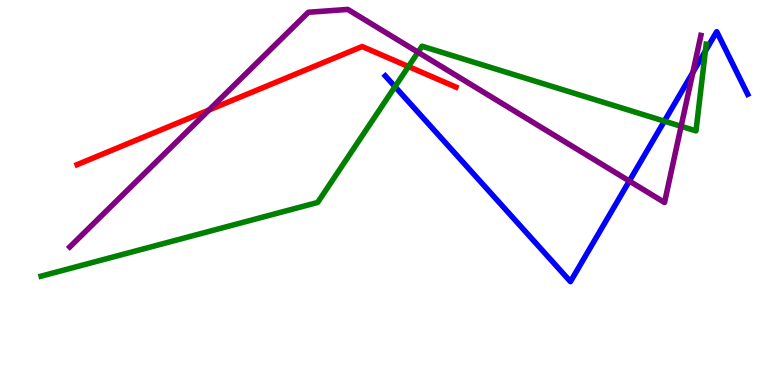[{'lines': ['blue', 'red'], 'intersections': []}, {'lines': ['green', 'red'], 'intersections': [{'x': 5.27, 'y': 8.27}]}, {'lines': ['purple', 'red'], 'intersections': [{'x': 2.7, 'y': 7.14}]}, {'lines': ['blue', 'green'], 'intersections': [{'x': 5.1, 'y': 7.75}, {'x': 8.57, 'y': 6.85}, {'x': 9.1, 'y': 8.67}]}, {'lines': ['blue', 'purple'], 'intersections': [{'x': 8.12, 'y': 5.3}, {'x': 8.94, 'y': 8.12}]}, {'lines': ['green', 'purple'], 'intersections': [{'x': 5.39, 'y': 8.64}, {'x': 8.79, 'y': 6.72}]}]